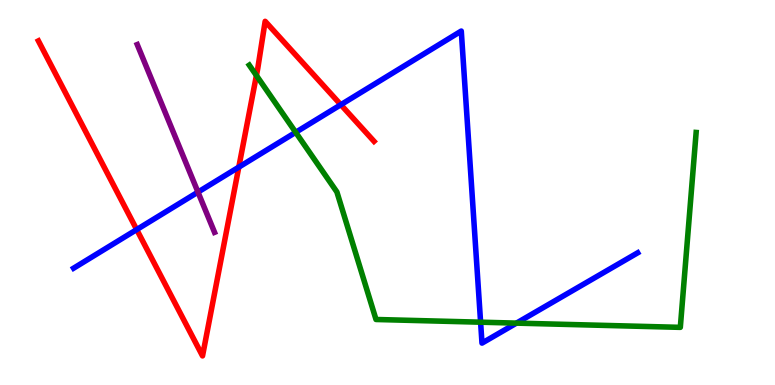[{'lines': ['blue', 'red'], 'intersections': [{'x': 1.76, 'y': 4.04}, {'x': 3.08, 'y': 5.66}, {'x': 4.4, 'y': 7.28}]}, {'lines': ['green', 'red'], 'intersections': [{'x': 3.31, 'y': 8.04}]}, {'lines': ['purple', 'red'], 'intersections': []}, {'lines': ['blue', 'green'], 'intersections': [{'x': 3.82, 'y': 6.56}, {'x': 6.2, 'y': 1.63}, {'x': 6.66, 'y': 1.61}]}, {'lines': ['blue', 'purple'], 'intersections': [{'x': 2.55, 'y': 5.01}]}, {'lines': ['green', 'purple'], 'intersections': []}]